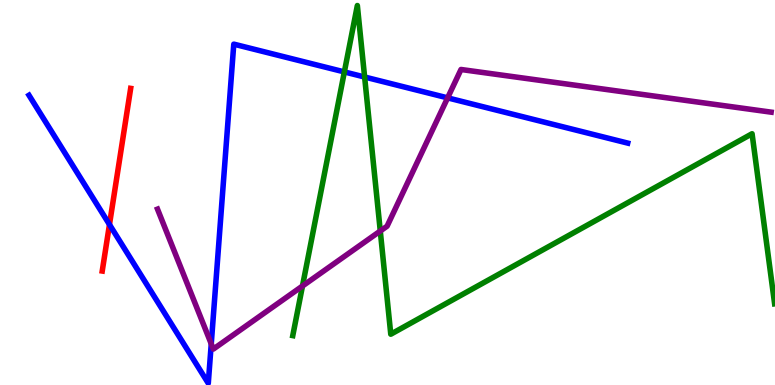[{'lines': ['blue', 'red'], 'intersections': [{'x': 1.41, 'y': 4.17}]}, {'lines': ['green', 'red'], 'intersections': []}, {'lines': ['purple', 'red'], 'intersections': []}, {'lines': ['blue', 'green'], 'intersections': [{'x': 4.44, 'y': 8.13}, {'x': 4.7, 'y': 8.0}]}, {'lines': ['blue', 'purple'], 'intersections': [{'x': 2.73, 'y': 1.07}, {'x': 5.78, 'y': 7.46}]}, {'lines': ['green', 'purple'], 'intersections': [{'x': 3.9, 'y': 2.57}, {'x': 4.91, 'y': 4.0}]}]